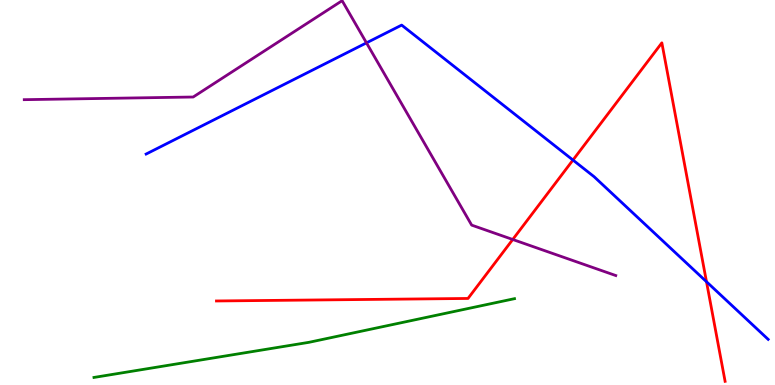[{'lines': ['blue', 'red'], 'intersections': [{'x': 7.39, 'y': 5.84}, {'x': 9.12, 'y': 2.68}]}, {'lines': ['green', 'red'], 'intersections': []}, {'lines': ['purple', 'red'], 'intersections': [{'x': 6.62, 'y': 3.78}]}, {'lines': ['blue', 'green'], 'intersections': []}, {'lines': ['blue', 'purple'], 'intersections': [{'x': 4.73, 'y': 8.89}]}, {'lines': ['green', 'purple'], 'intersections': []}]